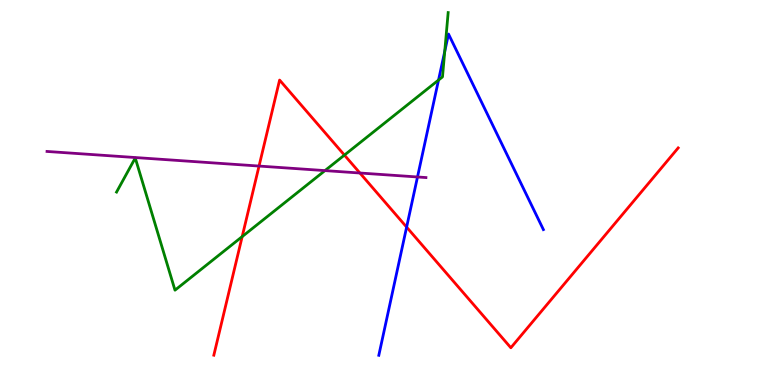[{'lines': ['blue', 'red'], 'intersections': [{'x': 5.25, 'y': 4.1}]}, {'lines': ['green', 'red'], 'intersections': [{'x': 3.12, 'y': 3.85}, {'x': 4.44, 'y': 5.97}]}, {'lines': ['purple', 'red'], 'intersections': [{'x': 3.34, 'y': 5.69}, {'x': 4.64, 'y': 5.51}]}, {'lines': ['blue', 'green'], 'intersections': [{'x': 5.66, 'y': 7.92}, {'x': 5.74, 'y': 8.66}]}, {'lines': ['blue', 'purple'], 'intersections': [{'x': 5.39, 'y': 5.4}]}, {'lines': ['green', 'purple'], 'intersections': [{'x': 4.19, 'y': 5.57}]}]